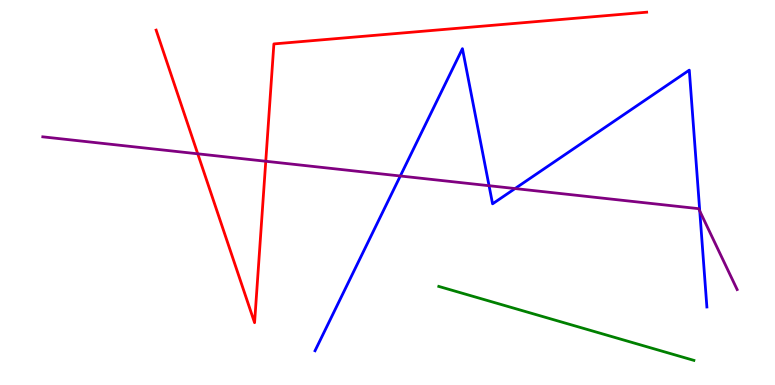[{'lines': ['blue', 'red'], 'intersections': []}, {'lines': ['green', 'red'], 'intersections': []}, {'lines': ['purple', 'red'], 'intersections': [{'x': 2.55, 'y': 6.01}, {'x': 3.43, 'y': 5.81}]}, {'lines': ['blue', 'green'], 'intersections': []}, {'lines': ['blue', 'purple'], 'intersections': [{'x': 5.17, 'y': 5.43}, {'x': 6.31, 'y': 5.18}, {'x': 6.65, 'y': 5.1}, {'x': 9.03, 'y': 4.52}]}, {'lines': ['green', 'purple'], 'intersections': []}]